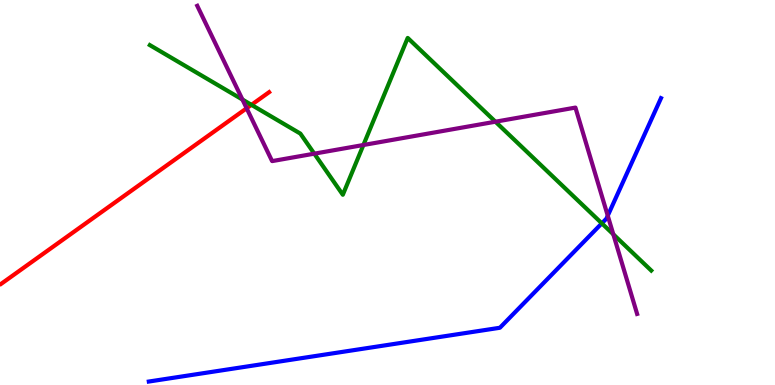[{'lines': ['blue', 'red'], 'intersections': []}, {'lines': ['green', 'red'], 'intersections': [{'x': 3.24, 'y': 7.28}]}, {'lines': ['purple', 'red'], 'intersections': [{'x': 3.18, 'y': 7.19}]}, {'lines': ['blue', 'green'], 'intersections': [{'x': 7.77, 'y': 4.2}]}, {'lines': ['blue', 'purple'], 'intersections': [{'x': 7.84, 'y': 4.4}]}, {'lines': ['green', 'purple'], 'intersections': [{'x': 3.13, 'y': 7.41}, {'x': 4.06, 'y': 6.01}, {'x': 4.69, 'y': 6.23}, {'x': 6.39, 'y': 6.84}, {'x': 7.91, 'y': 3.91}]}]